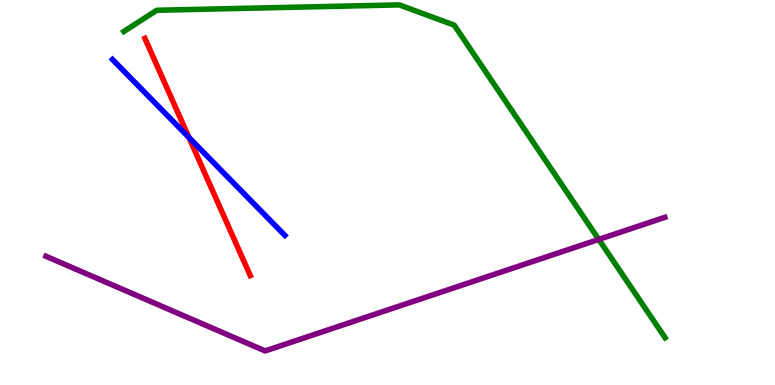[{'lines': ['blue', 'red'], 'intersections': [{'x': 2.44, 'y': 6.43}]}, {'lines': ['green', 'red'], 'intersections': []}, {'lines': ['purple', 'red'], 'intersections': []}, {'lines': ['blue', 'green'], 'intersections': []}, {'lines': ['blue', 'purple'], 'intersections': []}, {'lines': ['green', 'purple'], 'intersections': [{'x': 7.73, 'y': 3.78}]}]